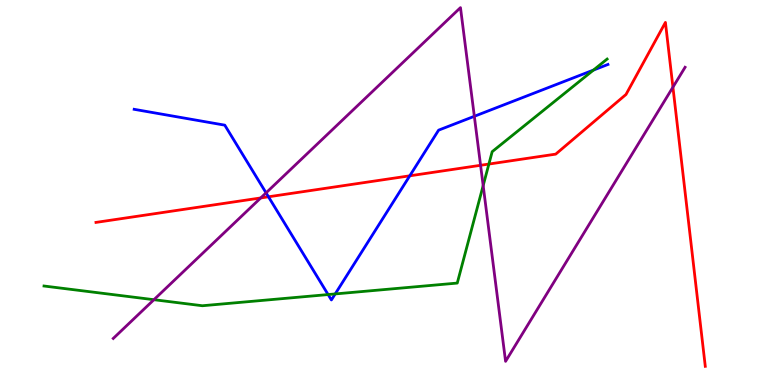[{'lines': ['blue', 'red'], 'intersections': [{'x': 3.46, 'y': 4.89}, {'x': 5.29, 'y': 5.43}]}, {'lines': ['green', 'red'], 'intersections': [{'x': 6.31, 'y': 5.74}]}, {'lines': ['purple', 'red'], 'intersections': [{'x': 3.36, 'y': 4.86}, {'x': 6.2, 'y': 5.71}, {'x': 8.68, 'y': 7.74}]}, {'lines': ['blue', 'green'], 'intersections': [{'x': 4.23, 'y': 2.35}, {'x': 4.33, 'y': 2.37}, {'x': 7.66, 'y': 8.18}]}, {'lines': ['blue', 'purple'], 'intersections': [{'x': 3.43, 'y': 4.99}, {'x': 6.12, 'y': 6.98}]}, {'lines': ['green', 'purple'], 'intersections': [{'x': 1.99, 'y': 2.22}, {'x': 6.23, 'y': 5.18}]}]